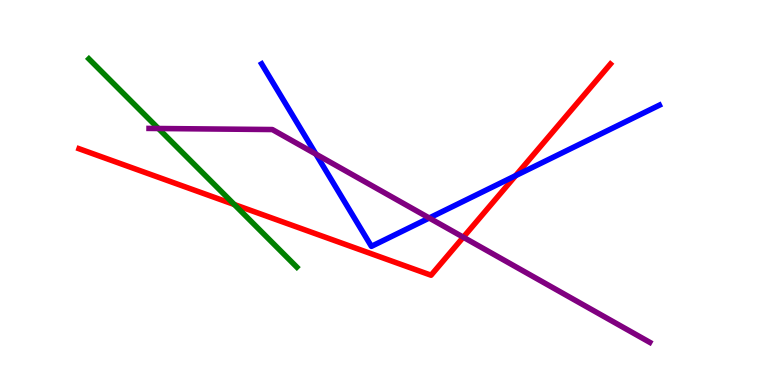[{'lines': ['blue', 'red'], 'intersections': [{'x': 6.65, 'y': 5.44}]}, {'lines': ['green', 'red'], 'intersections': [{'x': 3.02, 'y': 4.69}]}, {'lines': ['purple', 'red'], 'intersections': [{'x': 5.98, 'y': 3.84}]}, {'lines': ['blue', 'green'], 'intersections': []}, {'lines': ['blue', 'purple'], 'intersections': [{'x': 4.08, 'y': 6.0}, {'x': 5.54, 'y': 4.34}]}, {'lines': ['green', 'purple'], 'intersections': [{'x': 2.04, 'y': 6.66}]}]